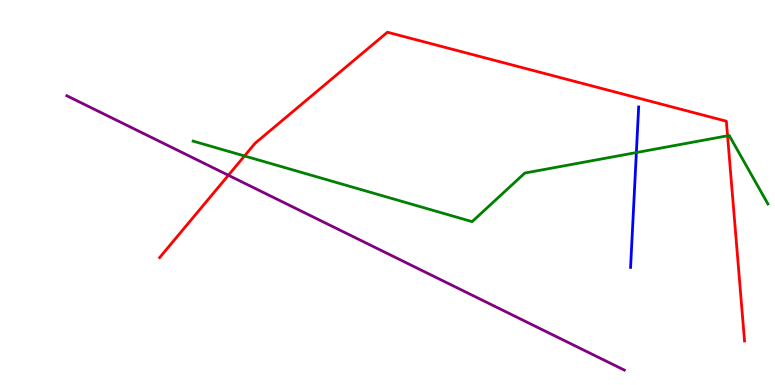[{'lines': ['blue', 'red'], 'intersections': []}, {'lines': ['green', 'red'], 'intersections': [{'x': 3.15, 'y': 5.95}, {'x': 9.39, 'y': 6.47}]}, {'lines': ['purple', 'red'], 'intersections': [{'x': 2.95, 'y': 5.45}]}, {'lines': ['blue', 'green'], 'intersections': [{'x': 8.21, 'y': 6.04}]}, {'lines': ['blue', 'purple'], 'intersections': []}, {'lines': ['green', 'purple'], 'intersections': []}]